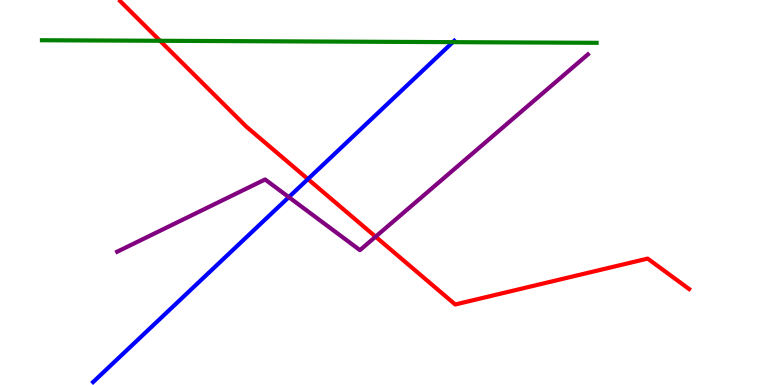[{'lines': ['blue', 'red'], 'intersections': [{'x': 3.97, 'y': 5.35}]}, {'lines': ['green', 'red'], 'intersections': [{'x': 2.07, 'y': 8.94}]}, {'lines': ['purple', 'red'], 'intersections': [{'x': 4.85, 'y': 3.85}]}, {'lines': ['blue', 'green'], 'intersections': [{'x': 5.84, 'y': 8.91}]}, {'lines': ['blue', 'purple'], 'intersections': [{'x': 3.73, 'y': 4.88}]}, {'lines': ['green', 'purple'], 'intersections': []}]